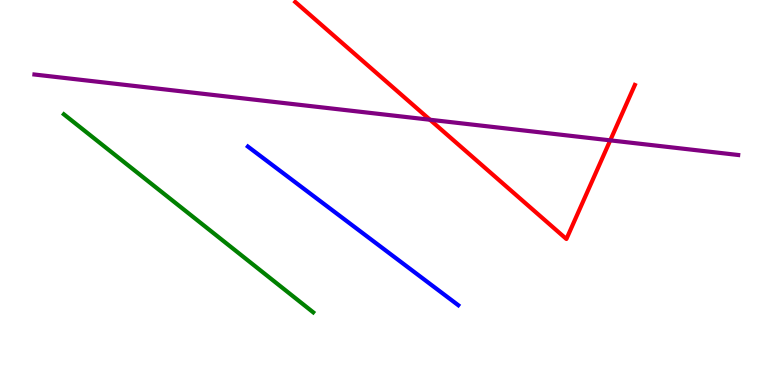[{'lines': ['blue', 'red'], 'intersections': []}, {'lines': ['green', 'red'], 'intersections': []}, {'lines': ['purple', 'red'], 'intersections': [{'x': 5.55, 'y': 6.89}, {'x': 7.87, 'y': 6.35}]}, {'lines': ['blue', 'green'], 'intersections': []}, {'lines': ['blue', 'purple'], 'intersections': []}, {'lines': ['green', 'purple'], 'intersections': []}]